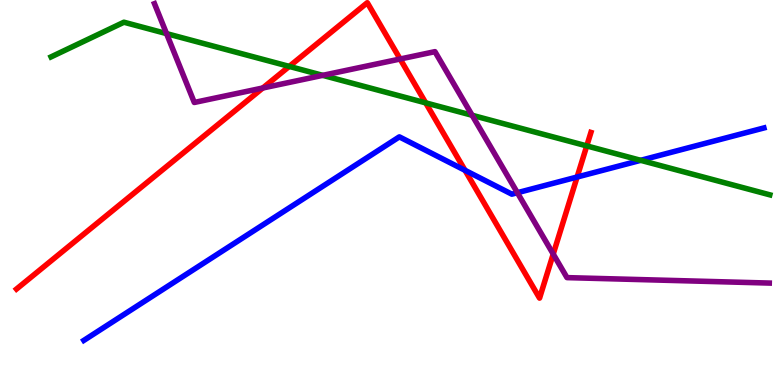[{'lines': ['blue', 'red'], 'intersections': [{'x': 6.0, 'y': 5.58}, {'x': 7.45, 'y': 5.4}]}, {'lines': ['green', 'red'], 'intersections': [{'x': 3.73, 'y': 8.28}, {'x': 5.49, 'y': 7.33}, {'x': 7.57, 'y': 6.21}]}, {'lines': ['purple', 'red'], 'intersections': [{'x': 3.39, 'y': 7.71}, {'x': 5.16, 'y': 8.47}, {'x': 7.14, 'y': 3.4}]}, {'lines': ['blue', 'green'], 'intersections': [{'x': 8.27, 'y': 5.84}]}, {'lines': ['blue', 'purple'], 'intersections': [{'x': 6.68, 'y': 4.99}]}, {'lines': ['green', 'purple'], 'intersections': [{'x': 2.15, 'y': 9.13}, {'x': 4.16, 'y': 8.04}, {'x': 6.09, 'y': 7.01}]}]